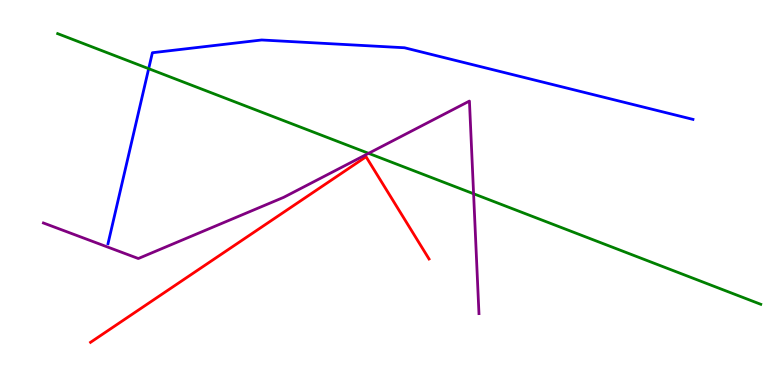[{'lines': ['blue', 'red'], 'intersections': []}, {'lines': ['green', 'red'], 'intersections': []}, {'lines': ['purple', 'red'], 'intersections': []}, {'lines': ['blue', 'green'], 'intersections': [{'x': 1.92, 'y': 8.22}]}, {'lines': ['blue', 'purple'], 'intersections': []}, {'lines': ['green', 'purple'], 'intersections': [{'x': 4.76, 'y': 6.02}, {'x': 6.11, 'y': 4.97}]}]